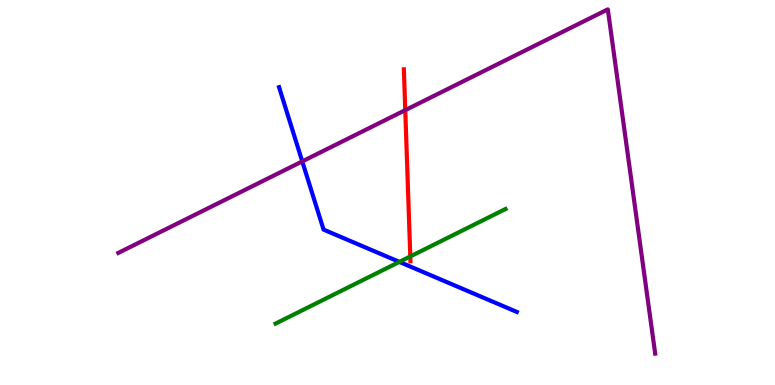[{'lines': ['blue', 'red'], 'intersections': []}, {'lines': ['green', 'red'], 'intersections': [{'x': 5.29, 'y': 3.34}]}, {'lines': ['purple', 'red'], 'intersections': [{'x': 5.23, 'y': 7.14}]}, {'lines': ['blue', 'green'], 'intersections': [{'x': 5.15, 'y': 3.2}]}, {'lines': ['blue', 'purple'], 'intersections': [{'x': 3.9, 'y': 5.81}]}, {'lines': ['green', 'purple'], 'intersections': []}]